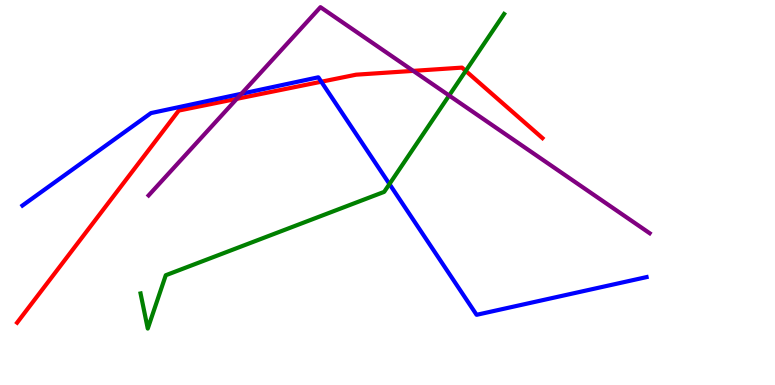[{'lines': ['blue', 'red'], 'intersections': [{'x': 4.15, 'y': 7.88}]}, {'lines': ['green', 'red'], 'intersections': [{'x': 6.01, 'y': 8.16}]}, {'lines': ['purple', 'red'], 'intersections': [{'x': 3.06, 'y': 7.43}, {'x': 5.33, 'y': 8.16}]}, {'lines': ['blue', 'green'], 'intersections': [{'x': 5.03, 'y': 5.22}]}, {'lines': ['blue', 'purple'], 'intersections': [{'x': 3.12, 'y': 7.56}]}, {'lines': ['green', 'purple'], 'intersections': [{'x': 5.8, 'y': 7.52}]}]